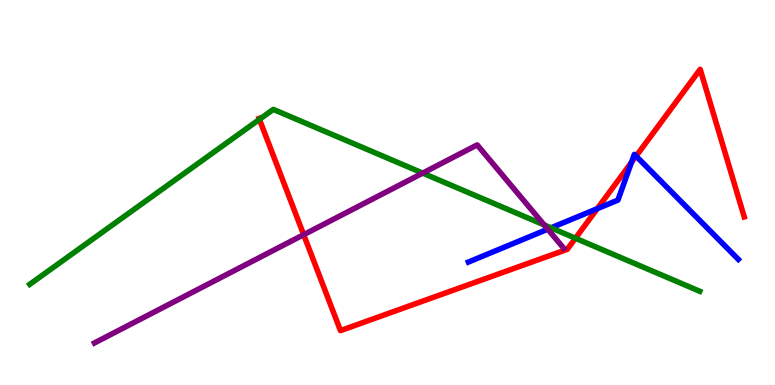[{'lines': ['blue', 'red'], 'intersections': [{'x': 7.71, 'y': 4.58}, {'x': 8.15, 'y': 5.78}, {'x': 8.21, 'y': 5.95}]}, {'lines': ['green', 'red'], 'intersections': [{'x': 3.35, 'y': 6.9}, {'x': 7.42, 'y': 3.81}]}, {'lines': ['purple', 'red'], 'intersections': [{'x': 3.92, 'y': 3.9}]}, {'lines': ['blue', 'green'], 'intersections': [{'x': 7.11, 'y': 4.08}]}, {'lines': ['blue', 'purple'], 'intersections': [{'x': 7.07, 'y': 4.05}]}, {'lines': ['green', 'purple'], 'intersections': [{'x': 5.45, 'y': 5.5}, {'x': 7.02, 'y': 4.16}]}]